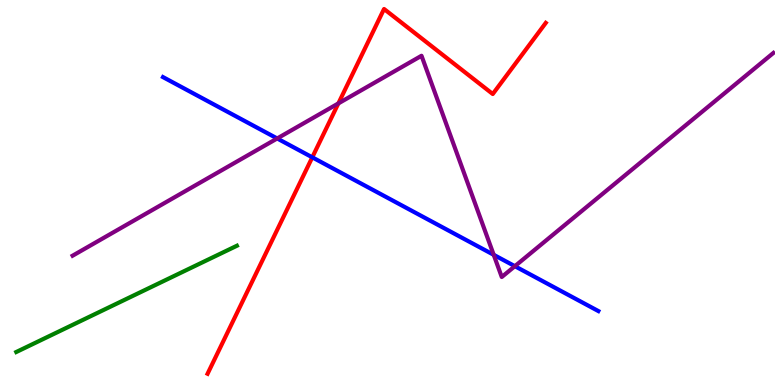[{'lines': ['blue', 'red'], 'intersections': [{'x': 4.03, 'y': 5.91}]}, {'lines': ['green', 'red'], 'intersections': []}, {'lines': ['purple', 'red'], 'intersections': [{'x': 4.37, 'y': 7.31}]}, {'lines': ['blue', 'green'], 'intersections': []}, {'lines': ['blue', 'purple'], 'intersections': [{'x': 3.58, 'y': 6.4}, {'x': 6.37, 'y': 3.38}, {'x': 6.64, 'y': 3.09}]}, {'lines': ['green', 'purple'], 'intersections': []}]